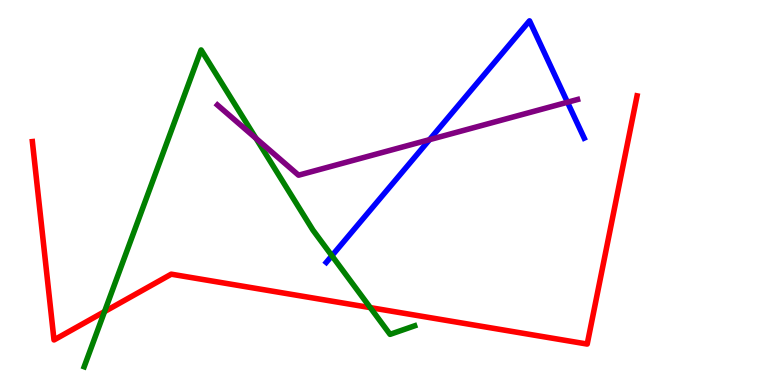[{'lines': ['blue', 'red'], 'intersections': []}, {'lines': ['green', 'red'], 'intersections': [{'x': 1.35, 'y': 1.91}, {'x': 4.78, 'y': 2.01}]}, {'lines': ['purple', 'red'], 'intersections': []}, {'lines': ['blue', 'green'], 'intersections': [{'x': 4.28, 'y': 3.36}]}, {'lines': ['blue', 'purple'], 'intersections': [{'x': 5.54, 'y': 6.37}, {'x': 7.32, 'y': 7.34}]}, {'lines': ['green', 'purple'], 'intersections': [{'x': 3.3, 'y': 6.41}]}]